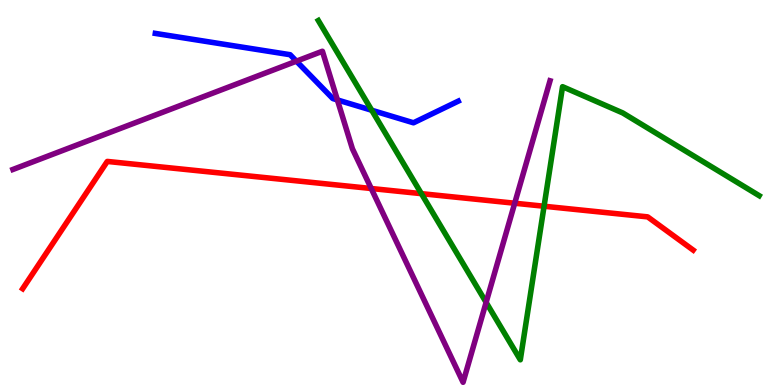[{'lines': ['blue', 'red'], 'intersections': []}, {'lines': ['green', 'red'], 'intersections': [{'x': 5.44, 'y': 4.97}, {'x': 7.02, 'y': 4.64}]}, {'lines': ['purple', 'red'], 'intersections': [{'x': 4.79, 'y': 5.1}, {'x': 6.64, 'y': 4.72}]}, {'lines': ['blue', 'green'], 'intersections': [{'x': 4.8, 'y': 7.14}]}, {'lines': ['blue', 'purple'], 'intersections': [{'x': 3.82, 'y': 8.41}, {'x': 4.35, 'y': 7.4}]}, {'lines': ['green', 'purple'], 'intersections': [{'x': 6.27, 'y': 2.15}]}]